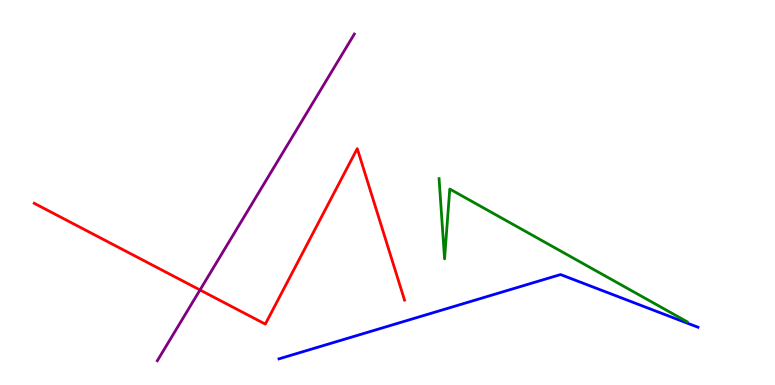[{'lines': ['blue', 'red'], 'intersections': []}, {'lines': ['green', 'red'], 'intersections': []}, {'lines': ['purple', 'red'], 'intersections': [{'x': 2.58, 'y': 2.47}]}, {'lines': ['blue', 'green'], 'intersections': []}, {'lines': ['blue', 'purple'], 'intersections': []}, {'lines': ['green', 'purple'], 'intersections': []}]